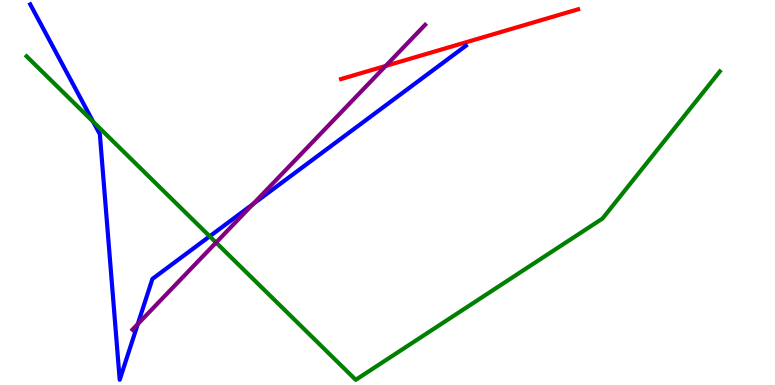[{'lines': ['blue', 'red'], 'intersections': []}, {'lines': ['green', 'red'], 'intersections': []}, {'lines': ['purple', 'red'], 'intersections': [{'x': 4.98, 'y': 8.29}]}, {'lines': ['blue', 'green'], 'intersections': [{'x': 1.2, 'y': 6.84}, {'x': 2.71, 'y': 3.86}]}, {'lines': ['blue', 'purple'], 'intersections': [{'x': 1.78, 'y': 1.58}, {'x': 3.26, 'y': 4.7}]}, {'lines': ['green', 'purple'], 'intersections': [{'x': 2.79, 'y': 3.7}]}]